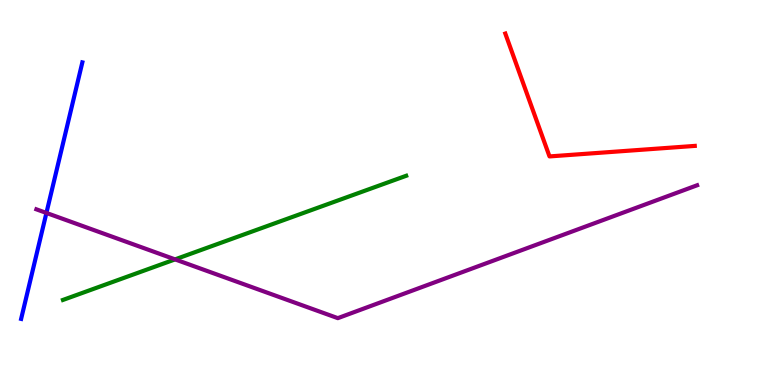[{'lines': ['blue', 'red'], 'intersections': []}, {'lines': ['green', 'red'], 'intersections': []}, {'lines': ['purple', 'red'], 'intersections': []}, {'lines': ['blue', 'green'], 'intersections': []}, {'lines': ['blue', 'purple'], 'intersections': [{'x': 0.599, 'y': 4.47}]}, {'lines': ['green', 'purple'], 'intersections': [{'x': 2.26, 'y': 3.26}]}]